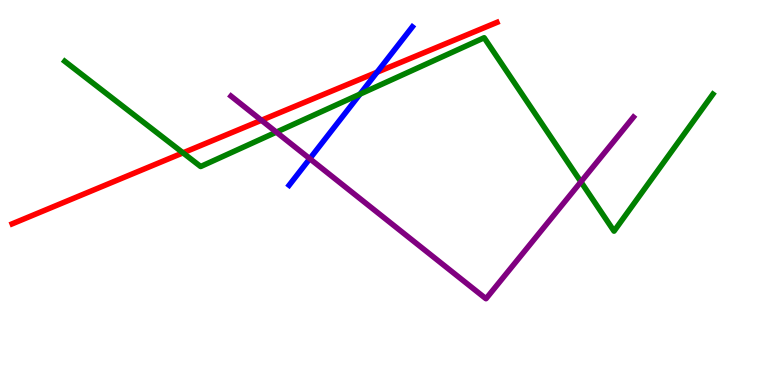[{'lines': ['blue', 'red'], 'intersections': [{'x': 4.87, 'y': 8.12}]}, {'lines': ['green', 'red'], 'intersections': [{'x': 2.36, 'y': 6.03}]}, {'lines': ['purple', 'red'], 'intersections': [{'x': 3.37, 'y': 6.88}]}, {'lines': ['blue', 'green'], 'intersections': [{'x': 4.65, 'y': 7.55}]}, {'lines': ['blue', 'purple'], 'intersections': [{'x': 4.0, 'y': 5.88}]}, {'lines': ['green', 'purple'], 'intersections': [{'x': 3.57, 'y': 6.57}, {'x': 7.5, 'y': 5.28}]}]